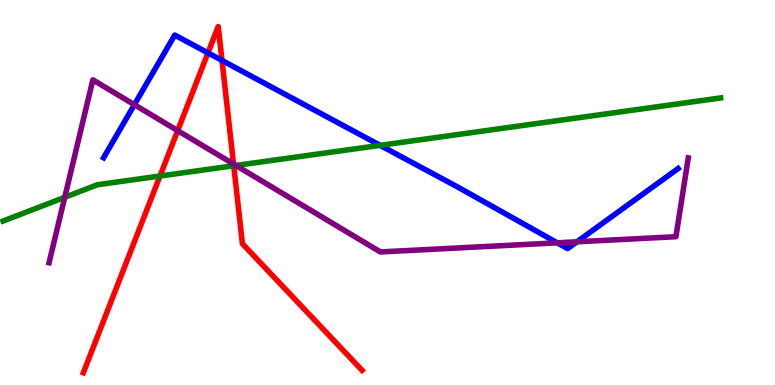[{'lines': ['blue', 'red'], 'intersections': [{'x': 2.68, 'y': 8.63}, {'x': 2.86, 'y': 8.43}]}, {'lines': ['green', 'red'], 'intersections': [{'x': 2.06, 'y': 5.43}, {'x': 3.02, 'y': 5.69}]}, {'lines': ['purple', 'red'], 'intersections': [{'x': 2.29, 'y': 6.61}, {'x': 3.01, 'y': 5.74}]}, {'lines': ['blue', 'green'], 'intersections': [{'x': 4.91, 'y': 6.22}]}, {'lines': ['blue', 'purple'], 'intersections': [{'x': 1.73, 'y': 7.28}, {'x': 7.19, 'y': 3.69}, {'x': 7.44, 'y': 3.72}]}, {'lines': ['green', 'purple'], 'intersections': [{'x': 0.835, 'y': 4.88}, {'x': 3.04, 'y': 5.7}]}]